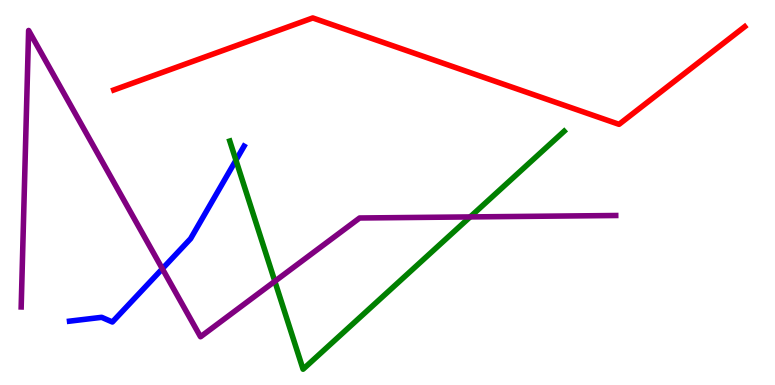[{'lines': ['blue', 'red'], 'intersections': []}, {'lines': ['green', 'red'], 'intersections': []}, {'lines': ['purple', 'red'], 'intersections': []}, {'lines': ['blue', 'green'], 'intersections': [{'x': 3.04, 'y': 5.84}]}, {'lines': ['blue', 'purple'], 'intersections': [{'x': 2.09, 'y': 3.02}]}, {'lines': ['green', 'purple'], 'intersections': [{'x': 3.55, 'y': 2.69}, {'x': 6.07, 'y': 4.37}]}]